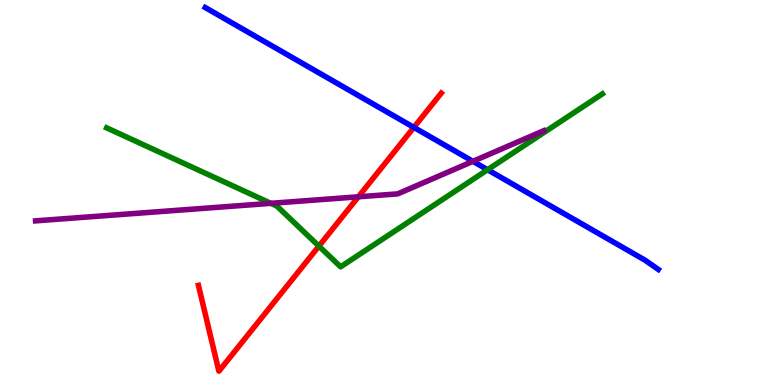[{'lines': ['blue', 'red'], 'intersections': [{'x': 5.34, 'y': 6.69}]}, {'lines': ['green', 'red'], 'intersections': [{'x': 4.11, 'y': 3.61}]}, {'lines': ['purple', 'red'], 'intersections': [{'x': 4.62, 'y': 4.89}]}, {'lines': ['blue', 'green'], 'intersections': [{'x': 6.29, 'y': 5.59}]}, {'lines': ['blue', 'purple'], 'intersections': [{'x': 6.1, 'y': 5.81}]}, {'lines': ['green', 'purple'], 'intersections': [{'x': 3.49, 'y': 4.72}]}]